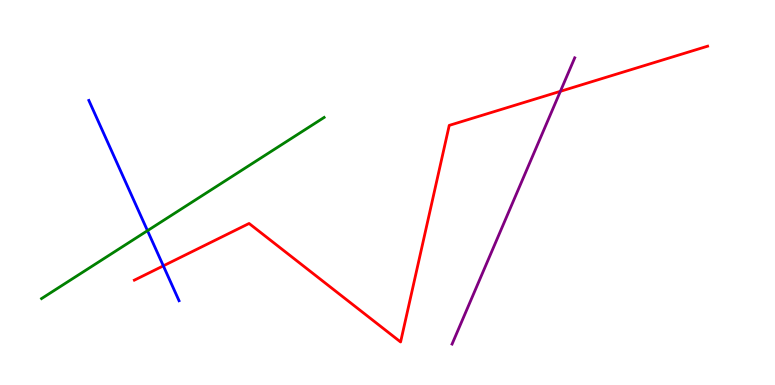[{'lines': ['blue', 'red'], 'intersections': [{'x': 2.11, 'y': 3.09}]}, {'lines': ['green', 'red'], 'intersections': []}, {'lines': ['purple', 'red'], 'intersections': [{'x': 7.23, 'y': 7.63}]}, {'lines': ['blue', 'green'], 'intersections': [{'x': 1.9, 'y': 4.01}]}, {'lines': ['blue', 'purple'], 'intersections': []}, {'lines': ['green', 'purple'], 'intersections': []}]